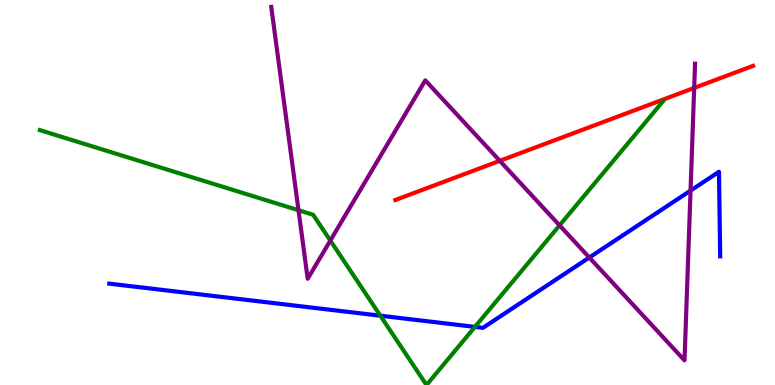[{'lines': ['blue', 'red'], 'intersections': []}, {'lines': ['green', 'red'], 'intersections': []}, {'lines': ['purple', 'red'], 'intersections': [{'x': 6.45, 'y': 5.82}, {'x': 8.96, 'y': 7.72}]}, {'lines': ['blue', 'green'], 'intersections': [{'x': 4.91, 'y': 1.8}, {'x': 6.13, 'y': 1.51}]}, {'lines': ['blue', 'purple'], 'intersections': [{'x': 7.6, 'y': 3.31}, {'x': 8.91, 'y': 5.05}]}, {'lines': ['green', 'purple'], 'intersections': [{'x': 3.85, 'y': 4.54}, {'x': 4.26, 'y': 3.75}, {'x': 7.22, 'y': 4.15}]}]